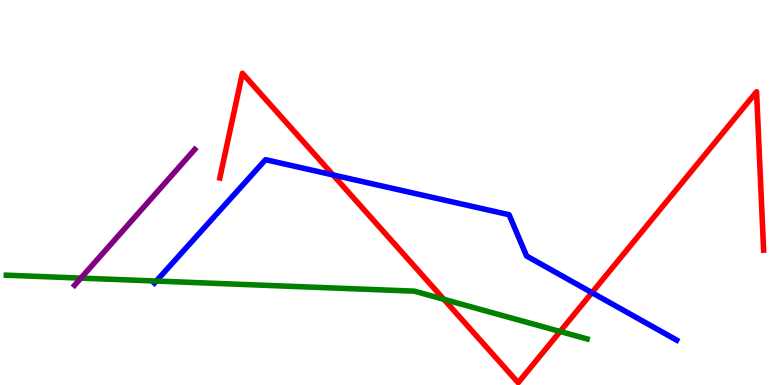[{'lines': ['blue', 'red'], 'intersections': [{'x': 4.3, 'y': 5.46}, {'x': 7.64, 'y': 2.4}]}, {'lines': ['green', 'red'], 'intersections': [{'x': 5.73, 'y': 2.23}, {'x': 7.23, 'y': 1.39}]}, {'lines': ['purple', 'red'], 'intersections': []}, {'lines': ['blue', 'green'], 'intersections': [{'x': 2.02, 'y': 2.7}]}, {'lines': ['blue', 'purple'], 'intersections': []}, {'lines': ['green', 'purple'], 'intersections': [{'x': 1.04, 'y': 2.78}]}]